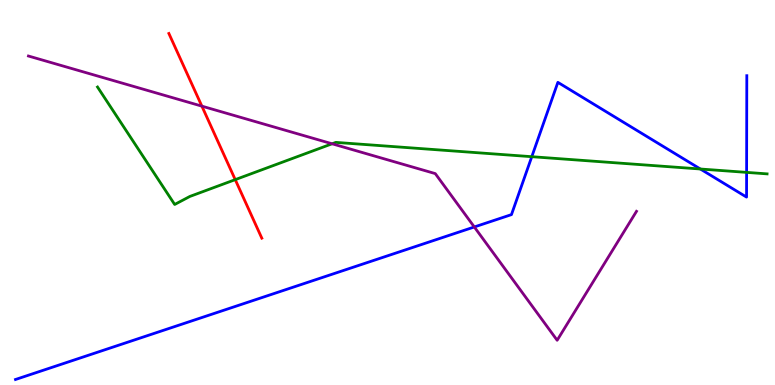[{'lines': ['blue', 'red'], 'intersections': []}, {'lines': ['green', 'red'], 'intersections': [{'x': 3.04, 'y': 5.33}]}, {'lines': ['purple', 'red'], 'intersections': [{'x': 2.6, 'y': 7.24}]}, {'lines': ['blue', 'green'], 'intersections': [{'x': 6.86, 'y': 5.93}, {'x': 9.04, 'y': 5.61}, {'x': 9.63, 'y': 5.52}]}, {'lines': ['blue', 'purple'], 'intersections': [{'x': 6.12, 'y': 4.1}]}, {'lines': ['green', 'purple'], 'intersections': [{'x': 4.29, 'y': 6.27}]}]